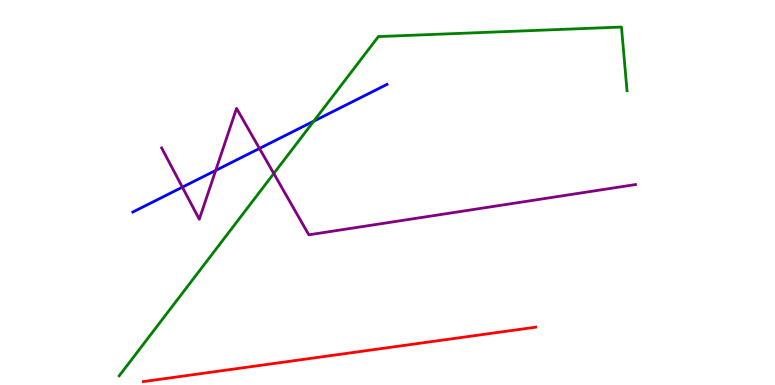[{'lines': ['blue', 'red'], 'intersections': []}, {'lines': ['green', 'red'], 'intersections': []}, {'lines': ['purple', 'red'], 'intersections': []}, {'lines': ['blue', 'green'], 'intersections': [{'x': 4.05, 'y': 6.85}]}, {'lines': ['blue', 'purple'], 'intersections': [{'x': 2.35, 'y': 5.14}, {'x': 2.78, 'y': 5.57}, {'x': 3.35, 'y': 6.14}]}, {'lines': ['green', 'purple'], 'intersections': [{'x': 3.53, 'y': 5.49}]}]